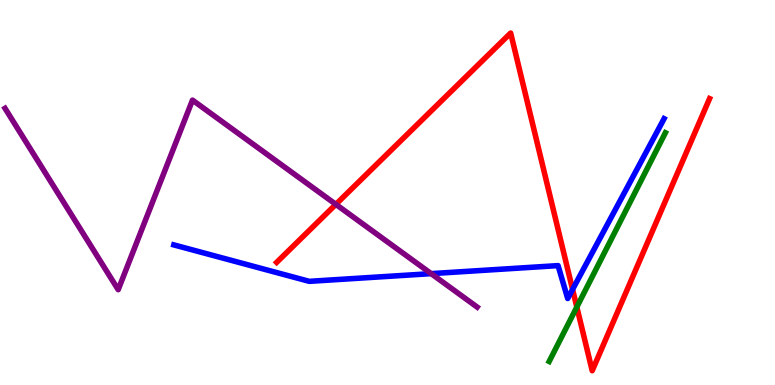[{'lines': ['blue', 'red'], 'intersections': [{'x': 7.39, 'y': 2.48}]}, {'lines': ['green', 'red'], 'intersections': [{'x': 7.44, 'y': 2.03}]}, {'lines': ['purple', 'red'], 'intersections': [{'x': 4.33, 'y': 4.69}]}, {'lines': ['blue', 'green'], 'intersections': []}, {'lines': ['blue', 'purple'], 'intersections': [{'x': 5.56, 'y': 2.89}]}, {'lines': ['green', 'purple'], 'intersections': []}]